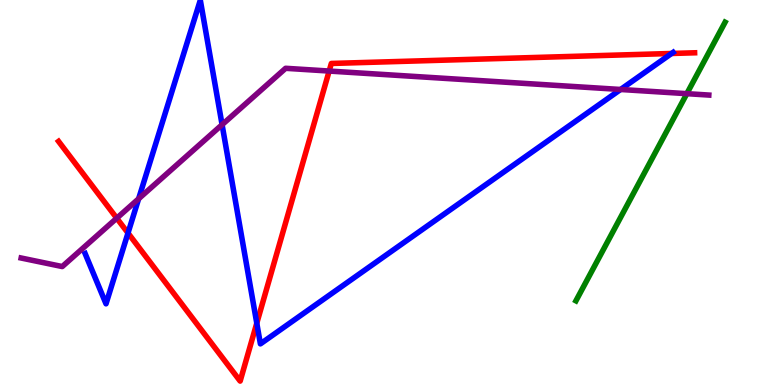[{'lines': ['blue', 'red'], 'intersections': [{'x': 1.65, 'y': 3.95}, {'x': 3.31, 'y': 1.61}, {'x': 8.67, 'y': 8.61}]}, {'lines': ['green', 'red'], 'intersections': []}, {'lines': ['purple', 'red'], 'intersections': [{'x': 1.51, 'y': 4.33}, {'x': 4.25, 'y': 8.15}]}, {'lines': ['blue', 'green'], 'intersections': []}, {'lines': ['blue', 'purple'], 'intersections': [{'x': 1.79, 'y': 4.84}, {'x': 2.87, 'y': 6.76}, {'x': 8.01, 'y': 7.68}]}, {'lines': ['green', 'purple'], 'intersections': [{'x': 8.86, 'y': 7.57}]}]